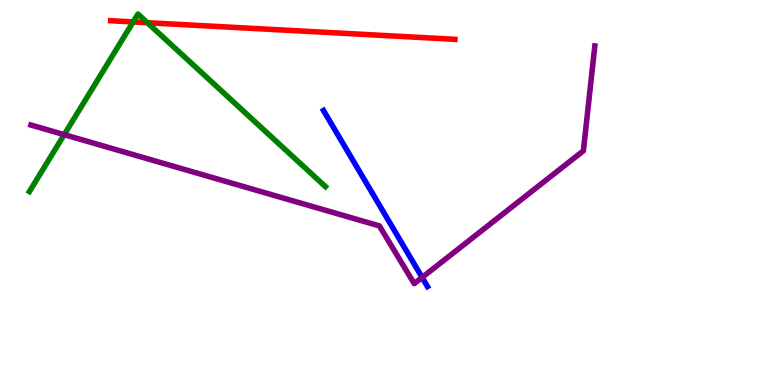[{'lines': ['blue', 'red'], 'intersections': []}, {'lines': ['green', 'red'], 'intersections': [{'x': 1.72, 'y': 9.43}, {'x': 1.9, 'y': 9.41}]}, {'lines': ['purple', 'red'], 'intersections': []}, {'lines': ['blue', 'green'], 'intersections': []}, {'lines': ['blue', 'purple'], 'intersections': [{'x': 5.45, 'y': 2.79}]}, {'lines': ['green', 'purple'], 'intersections': [{'x': 0.828, 'y': 6.5}]}]